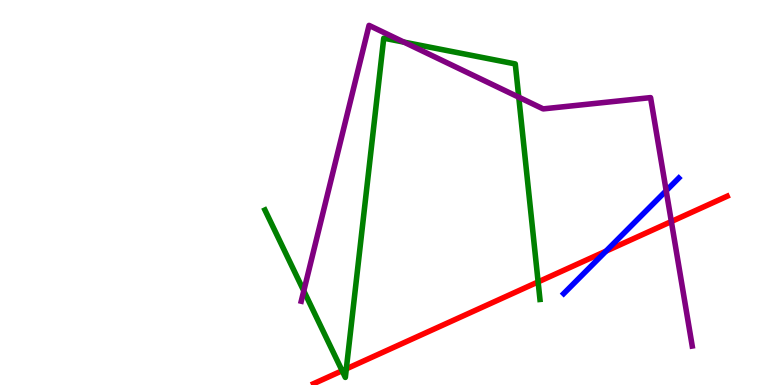[{'lines': ['blue', 'red'], 'intersections': [{'x': 7.82, 'y': 3.48}]}, {'lines': ['green', 'red'], 'intersections': [{'x': 4.41, 'y': 0.37}, {'x': 4.47, 'y': 0.42}, {'x': 6.94, 'y': 2.68}]}, {'lines': ['purple', 'red'], 'intersections': [{'x': 8.66, 'y': 4.25}]}, {'lines': ['blue', 'green'], 'intersections': []}, {'lines': ['blue', 'purple'], 'intersections': [{'x': 8.6, 'y': 5.05}]}, {'lines': ['green', 'purple'], 'intersections': [{'x': 3.92, 'y': 2.44}, {'x': 5.21, 'y': 8.91}, {'x': 6.69, 'y': 7.48}]}]